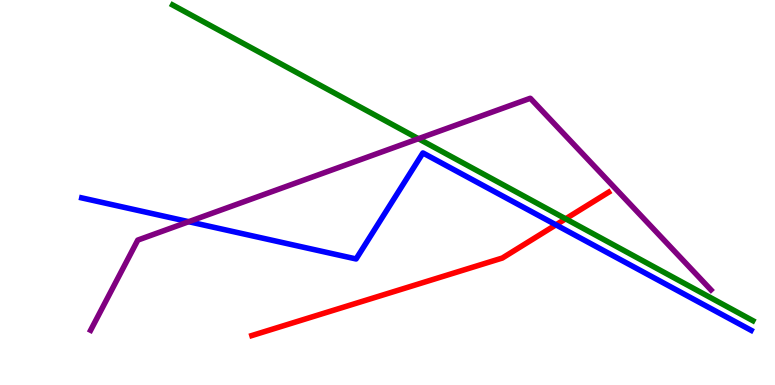[{'lines': ['blue', 'red'], 'intersections': [{'x': 7.17, 'y': 4.16}]}, {'lines': ['green', 'red'], 'intersections': [{'x': 7.3, 'y': 4.32}]}, {'lines': ['purple', 'red'], 'intersections': []}, {'lines': ['blue', 'green'], 'intersections': []}, {'lines': ['blue', 'purple'], 'intersections': [{'x': 2.43, 'y': 4.24}]}, {'lines': ['green', 'purple'], 'intersections': [{'x': 5.4, 'y': 6.4}]}]